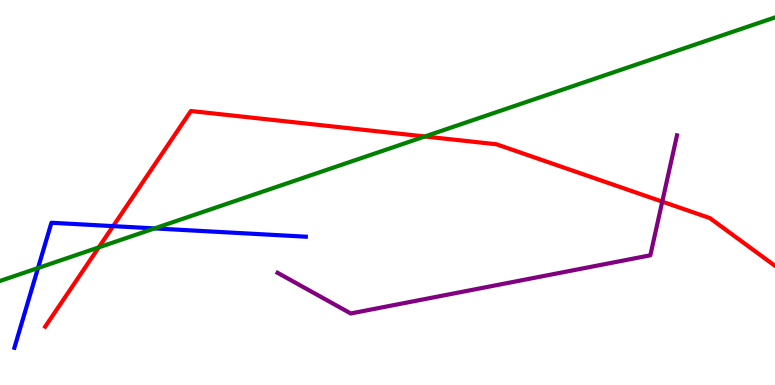[{'lines': ['blue', 'red'], 'intersections': [{'x': 1.46, 'y': 4.13}]}, {'lines': ['green', 'red'], 'intersections': [{'x': 1.27, 'y': 3.57}, {'x': 5.48, 'y': 6.45}]}, {'lines': ['purple', 'red'], 'intersections': [{'x': 8.55, 'y': 4.76}]}, {'lines': ['blue', 'green'], 'intersections': [{'x': 0.491, 'y': 3.04}, {'x': 1.99, 'y': 4.07}]}, {'lines': ['blue', 'purple'], 'intersections': []}, {'lines': ['green', 'purple'], 'intersections': []}]